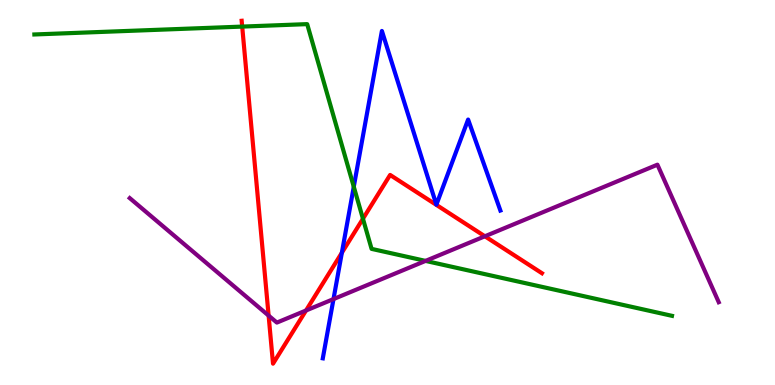[{'lines': ['blue', 'red'], 'intersections': [{'x': 4.41, 'y': 3.44}]}, {'lines': ['green', 'red'], 'intersections': [{'x': 3.13, 'y': 9.31}, {'x': 4.68, 'y': 4.32}]}, {'lines': ['purple', 'red'], 'intersections': [{'x': 3.47, 'y': 1.8}, {'x': 3.95, 'y': 1.94}, {'x': 6.26, 'y': 3.86}]}, {'lines': ['blue', 'green'], 'intersections': [{'x': 4.56, 'y': 5.15}]}, {'lines': ['blue', 'purple'], 'intersections': [{'x': 4.3, 'y': 2.23}]}, {'lines': ['green', 'purple'], 'intersections': [{'x': 5.49, 'y': 3.22}]}]